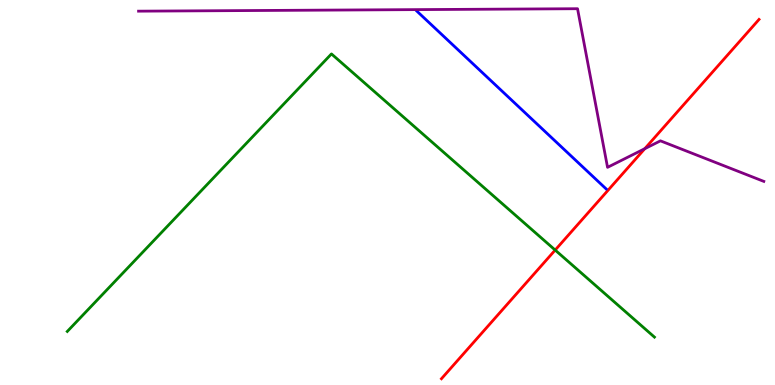[{'lines': ['blue', 'red'], 'intersections': []}, {'lines': ['green', 'red'], 'intersections': [{'x': 7.16, 'y': 3.5}]}, {'lines': ['purple', 'red'], 'intersections': [{'x': 8.32, 'y': 6.14}]}, {'lines': ['blue', 'green'], 'intersections': []}, {'lines': ['blue', 'purple'], 'intersections': []}, {'lines': ['green', 'purple'], 'intersections': []}]